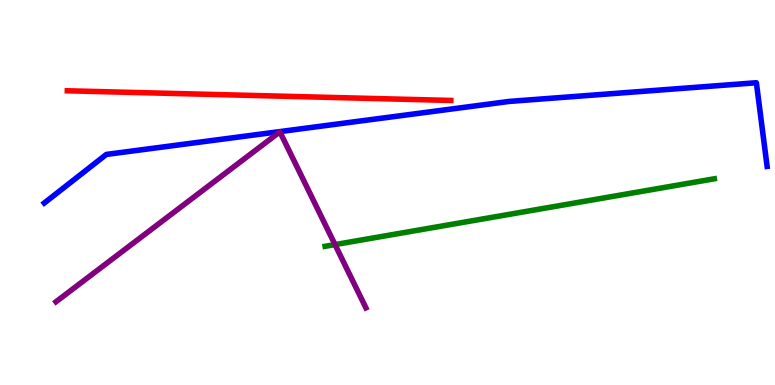[{'lines': ['blue', 'red'], 'intersections': []}, {'lines': ['green', 'red'], 'intersections': []}, {'lines': ['purple', 'red'], 'intersections': []}, {'lines': ['blue', 'green'], 'intersections': []}, {'lines': ['blue', 'purple'], 'intersections': []}, {'lines': ['green', 'purple'], 'intersections': [{'x': 4.32, 'y': 3.65}]}]